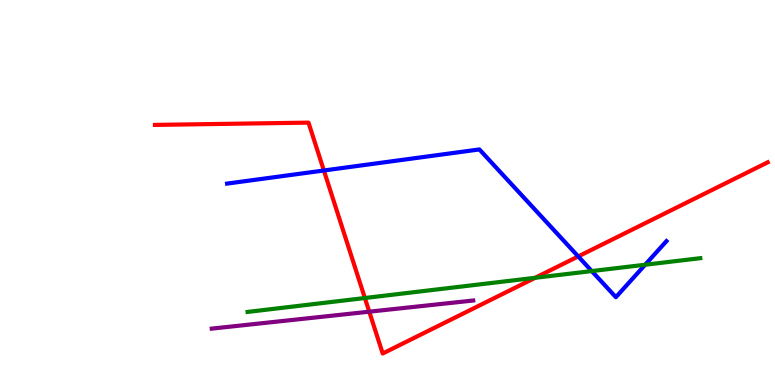[{'lines': ['blue', 'red'], 'intersections': [{'x': 4.18, 'y': 5.57}, {'x': 7.46, 'y': 3.34}]}, {'lines': ['green', 'red'], 'intersections': [{'x': 4.71, 'y': 2.26}, {'x': 6.91, 'y': 2.78}]}, {'lines': ['purple', 'red'], 'intersections': [{'x': 4.76, 'y': 1.9}]}, {'lines': ['blue', 'green'], 'intersections': [{'x': 7.64, 'y': 2.96}, {'x': 8.32, 'y': 3.12}]}, {'lines': ['blue', 'purple'], 'intersections': []}, {'lines': ['green', 'purple'], 'intersections': []}]